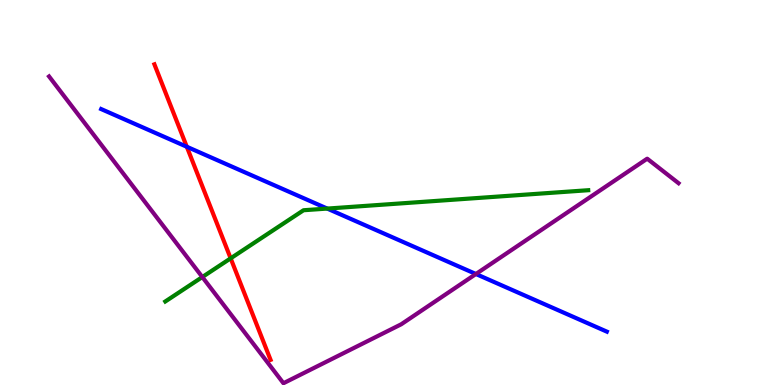[{'lines': ['blue', 'red'], 'intersections': [{'x': 2.41, 'y': 6.19}]}, {'lines': ['green', 'red'], 'intersections': [{'x': 2.98, 'y': 3.29}]}, {'lines': ['purple', 'red'], 'intersections': []}, {'lines': ['blue', 'green'], 'intersections': [{'x': 4.22, 'y': 4.58}]}, {'lines': ['blue', 'purple'], 'intersections': [{'x': 6.14, 'y': 2.88}]}, {'lines': ['green', 'purple'], 'intersections': [{'x': 2.61, 'y': 2.8}]}]